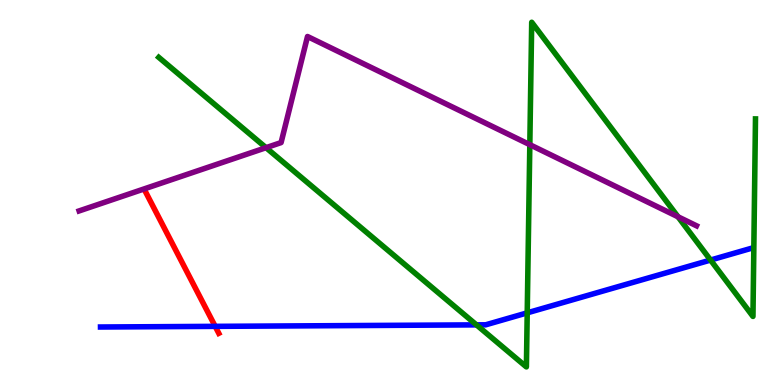[{'lines': ['blue', 'red'], 'intersections': [{'x': 2.78, 'y': 1.52}]}, {'lines': ['green', 'red'], 'intersections': []}, {'lines': ['purple', 'red'], 'intersections': []}, {'lines': ['blue', 'green'], 'intersections': [{'x': 6.15, 'y': 1.56}, {'x': 6.8, 'y': 1.87}, {'x': 9.17, 'y': 3.25}]}, {'lines': ['blue', 'purple'], 'intersections': []}, {'lines': ['green', 'purple'], 'intersections': [{'x': 3.43, 'y': 6.16}, {'x': 6.84, 'y': 6.24}, {'x': 8.75, 'y': 4.37}]}]